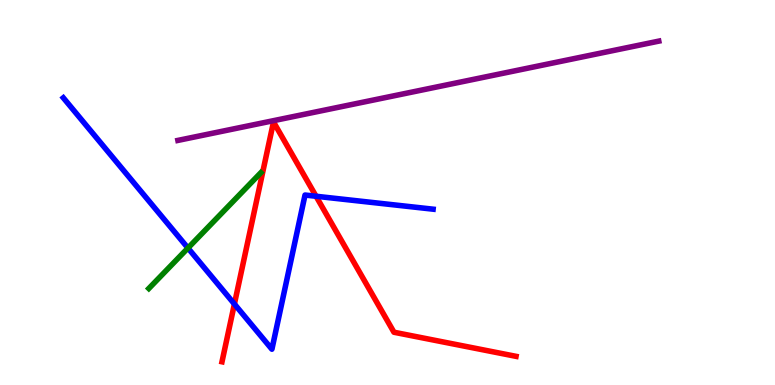[{'lines': ['blue', 'red'], 'intersections': [{'x': 3.02, 'y': 2.1}, {'x': 4.08, 'y': 4.9}]}, {'lines': ['green', 'red'], 'intersections': []}, {'lines': ['purple', 'red'], 'intersections': []}, {'lines': ['blue', 'green'], 'intersections': [{'x': 2.43, 'y': 3.56}]}, {'lines': ['blue', 'purple'], 'intersections': []}, {'lines': ['green', 'purple'], 'intersections': []}]